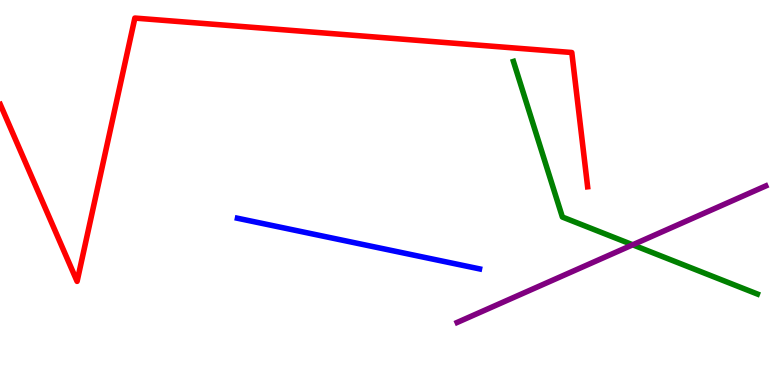[{'lines': ['blue', 'red'], 'intersections': []}, {'lines': ['green', 'red'], 'intersections': []}, {'lines': ['purple', 'red'], 'intersections': []}, {'lines': ['blue', 'green'], 'intersections': []}, {'lines': ['blue', 'purple'], 'intersections': []}, {'lines': ['green', 'purple'], 'intersections': [{'x': 8.16, 'y': 3.64}]}]